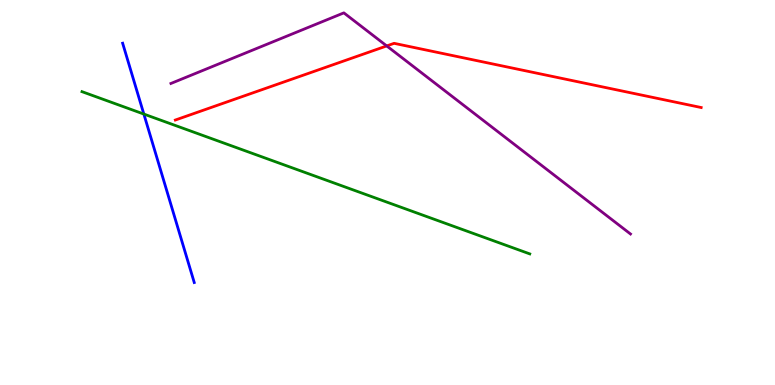[{'lines': ['blue', 'red'], 'intersections': []}, {'lines': ['green', 'red'], 'intersections': []}, {'lines': ['purple', 'red'], 'intersections': [{'x': 4.99, 'y': 8.81}]}, {'lines': ['blue', 'green'], 'intersections': [{'x': 1.86, 'y': 7.04}]}, {'lines': ['blue', 'purple'], 'intersections': []}, {'lines': ['green', 'purple'], 'intersections': []}]